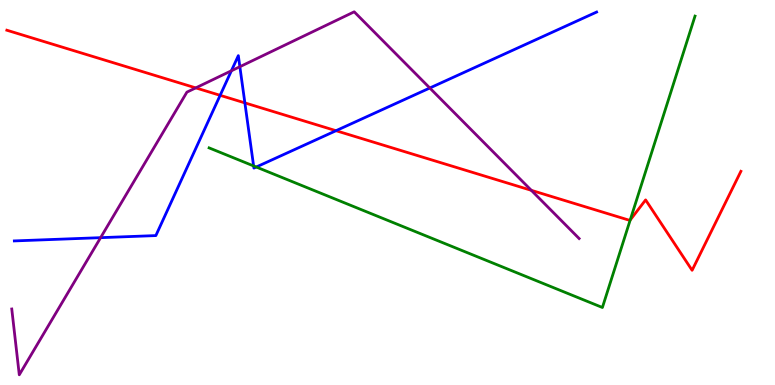[{'lines': ['blue', 'red'], 'intersections': [{'x': 2.84, 'y': 7.52}, {'x': 3.16, 'y': 7.33}, {'x': 4.34, 'y': 6.61}]}, {'lines': ['green', 'red'], 'intersections': [{'x': 8.13, 'y': 4.28}]}, {'lines': ['purple', 'red'], 'intersections': [{'x': 2.53, 'y': 7.72}, {'x': 6.86, 'y': 5.06}]}, {'lines': ['blue', 'green'], 'intersections': [{'x': 3.27, 'y': 5.69}, {'x': 3.31, 'y': 5.66}]}, {'lines': ['blue', 'purple'], 'intersections': [{'x': 1.3, 'y': 3.83}, {'x': 2.99, 'y': 8.16}, {'x': 3.1, 'y': 8.27}, {'x': 5.55, 'y': 7.71}]}, {'lines': ['green', 'purple'], 'intersections': []}]